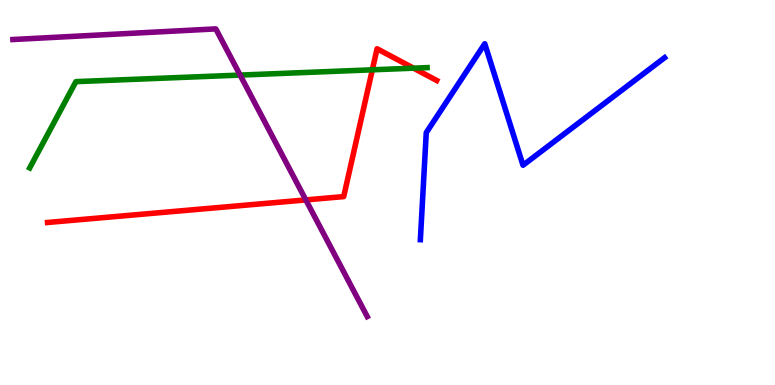[{'lines': ['blue', 'red'], 'intersections': []}, {'lines': ['green', 'red'], 'intersections': [{'x': 4.8, 'y': 8.19}, {'x': 5.34, 'y': 8.23}]}, {'lines': ['purple', 'red'], 'intersections': [{'x': 3.95, 'y': 4.81}]}, {'lines': ['blue', 'green'], 'intersections': []}, {'lines': ['blue', 'purple'], 'intersections': []}, {'lines': ['green', 'purple'], 'intersections': [{'x': 3.1, 'y': 8.05}]}]